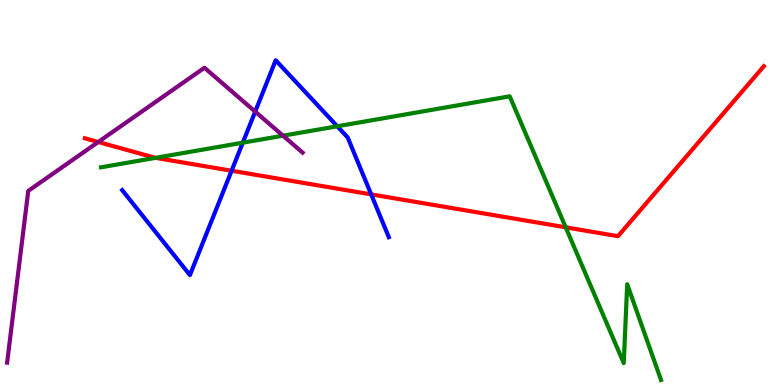[{'lines': ['blue', 'red'], 'intersections': [{'x': 2.99, 'y': 5.57}, {'x': 4.79, 'y': 4.95}]}, {'lines': ['green', 'red'], 'intersections': [{'x': 2.01, 'y': 5.9}, {'x': 7.3, 'y': 4.1}]}, {'lines': ['purple', 'red'], 'intersections': [{'x': 1.27, 'y': 6.31}]}, {'lines': ['blue', 'green'], 'intersections': [{'x': 3.13, 'y': 6.29}, {'x': 4.35, 'y': 6.72}]}, {'lines': ['blue', 'purple'], 'intersections': [{'x': 3.29, 'y': 7.1}]}, {'lines': ['green', 'purple'], 'intersections': [{'x': 3.65, 'y': 6.48}]}]